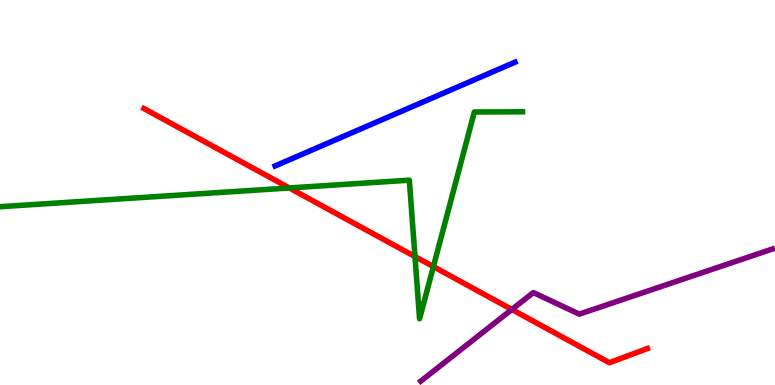[{'lines': ['blue', 'red'], 'intersections': []}, {'lines': ['green', 'red'], 'intersections': [{'x': 3.73, 'y': 5.12}, {'x': 5.35, 'y': 3.34}, {'x': 5.59, 'y': 3.07}]}, {'lines': ['purple', 'red'], 'intersections': [{'x': 6.6, 'y': 1.96}]}, {'lines': ['blue', 'green'], 'intersections': []}, {'lines': ['blue', 'purple'], 'intersections': []}, {'lines': ['green', 'purple'], 'intersections': []}]